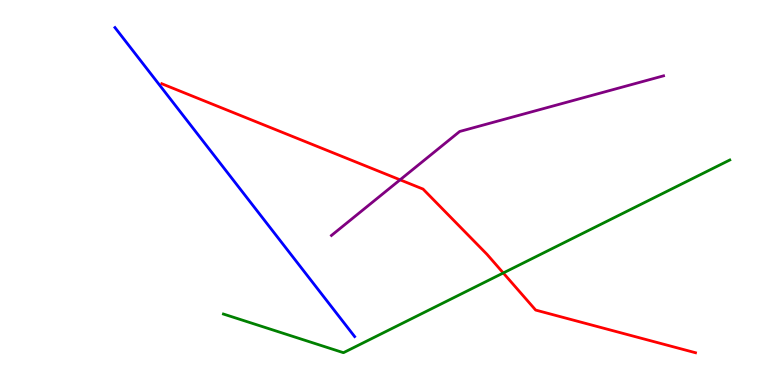[{'lines': ['blue', 'red'], 'intersections': []}, {'lines': ['green', 'red'], 'intersections': [{'x': 6.49, 'y': 2.91}]}, {'lines': ['purple', 'red'], 'intersections': [{'x': 5.16, 'y': 5.33}]}, {'lines': ['blue', 'green'], 'intersections': []}, {'lines': ['blue', 'purple'], 'intersections': []}, {'lines': ['green', 'purple'], 'intersections': []}]